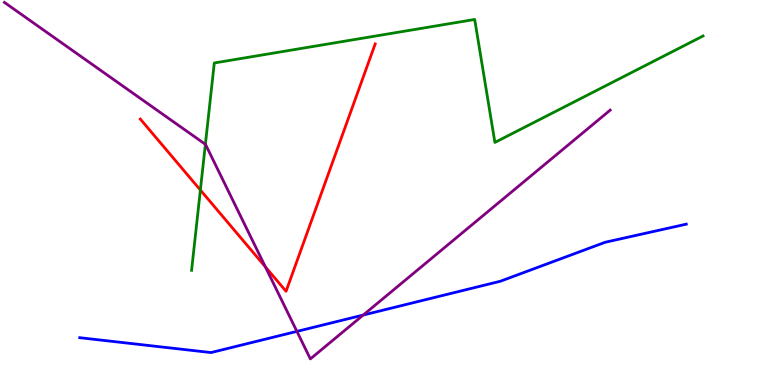[{'lines': ['blue', 'red'], 'intersections': []}, {'lines': ['green', 'red'], 'intersections': [{'x': 2.59, 'y': 5.06}]}, {'lines': ['purple', 'red'], 'intersections': [{'x': 3.42, 'y': 3.07}]}, {'lines': ['blue', 'green'], 'intersections': []}, {'lines': ['blue', 'purple'], 'intersections': [{'x': 3.83, 'y': 1.39}, {'x': 4.69, 'y': 1.82}]}, {'lines': ['green', 'purple'], 'intersections': [{'x': 2.65, 'y': 6.25}]}]